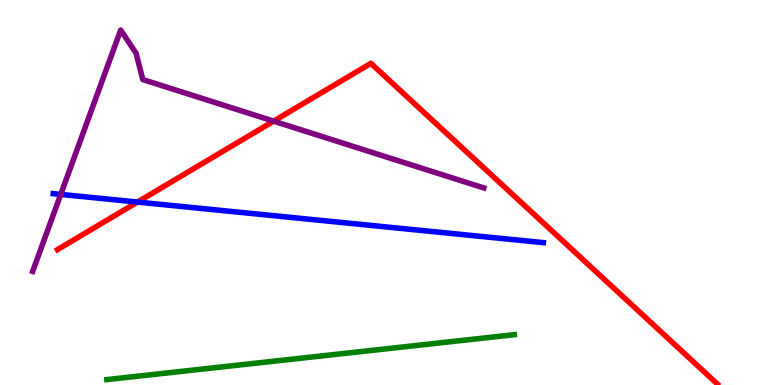[{'lines': ['blue', 'red'], 'intersections': [{'x': 1.77, 'y': 4.75}]}, {'lines': ['green', 'red'], 'intersections': []}, {'lines': ['purple', 'red'], 'intersections': [{'x': 3.53, 'y': 6.85}]}, {'lines': ['blue', 'green'], 'intersections': []}, {'lines': ['blue', 'purple'], 'intersections': [{'x': 0.784, 'y': 4.95}]}, {'lines': ['green', 'purple'], 'intersections': []}]